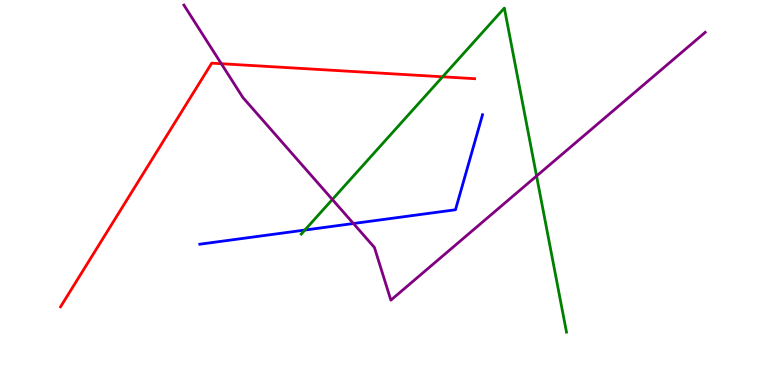[{'lines': ['blue', 'red'], 'intersections': []}, {'lines': ['green', 'red'], 'intersections': [{'x': 5.71, 'y': 8.01}]}, {'lines': ['purple', 'red'], 'intersections': [{'x': 2.86, 'y': 8.35}]}, {'lines': ['blue', 'green'], 'intersections': [{'x': 3.93, 'y': 4.02}]}, {'lines': ['blue', 'purple'], 'intersections': [{'x': 4.56, 'y': 4.19}]}, {'lines': ['green', 'purple'], 'intersections': [{'x': 4.29, 'y': 4.82}, {'x': 6.92, 'y': 5.43}]}]